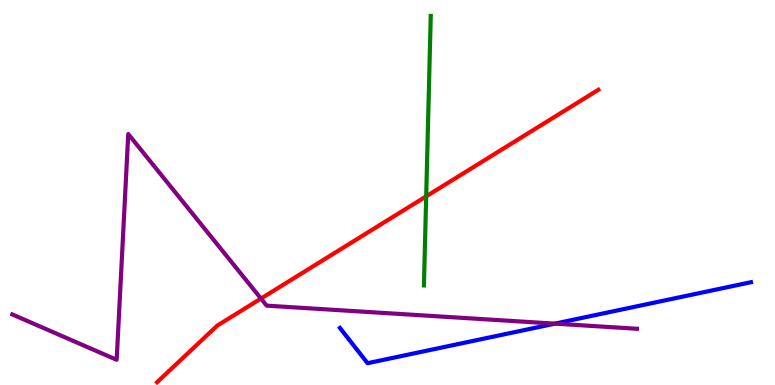[{'lines': ['blue', 'red'], 'intersections': []}, {'lines': ['green', 'red'], 'intersections': [{'x': 5.5, 'y': 4.9}]}, {'lines': ['purple', 'red'], 'intersections': [{'x': 3.37, 'y': 2.25}]}, {'lines': ['blue', 'green'], 'intersections': []}, {'lines': ['blue', 'purple'], 'intersections': [{'x': 7.16, 'y': 1.59}]}, {'lines': ['green', 'purple'], 'intersections': []}]